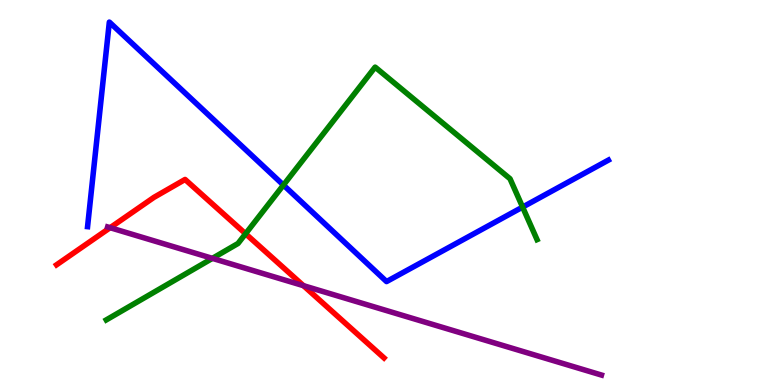[{'lines': ['blue', 'red'], 'intersections': []}, {'lines': ['green', 'red'], 'intersections': [{'x': 3.17, 'y': 3.93}]}, {'lines': ['purple', 'red'], 'intersections': [{'x': 1.42, 'y': 4.09}, {'x': 3.92, 'y': 2.58}]}, {'lines': ['blue', 'green'], 'intersections': [{'x': 3.66, 'y': 5.19}, {'x': 6.74, 'y': 4.62}]}, {'lines': ['blue', 'purple'], 'intersections': []}, {'lines': ['green', 'purple'], 'intersections': [{'x': 2.74, 'y': 3.29}]}]